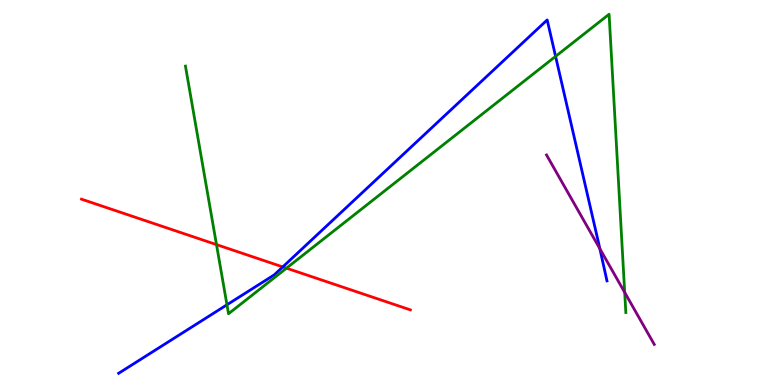[{'lines': ['blue', 'red'], 'intersections': [{'x': 3.65, 'y': 3.07}]}, {'lines': ['green', 'red'], 'intersections': [{'x': 2.79, 'y': 3.65}, {'x': 3.7, 'y': 3.03}]}, {'lines': ['purple', 'red'], 'intersections': []}, {'lines': ['blue', 'green'], 'intersections': [{'x': 2.93, 'y': 2.08}, {'x': 7.17, 'y': 8.54}]}, {'lines': ['blue', 'purple'], 'intersections': [{'x': 7.74, 'y': 3.54}]}, {'lines': ['green', 'purple'], 'intersections': [{'x': 8.06, 'y': 2.4}]}]